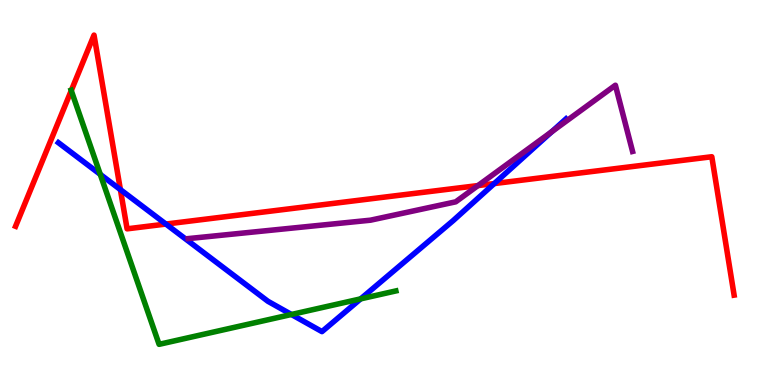[{'lines': ['blue', 'red'], 'intersections': [{'x': 1.55, 'y': 5.08}, {'x': 2.14, 'y': 4.18}, {'x': 6.38, 'y': 5.23}]}, {'lines': ['green', 'red'], 'intersections': [{'x': 0.919, 'y': 7.65}]}, {'lines': ['purple', 'red'], 'intersections': [{'x': 6.17, 'y': 5.18}]}, {'lines': ['blue', 'green'], 'intersections': [{'x': 1.29, 'y': 5.47}, {'x': 3.76, 'y': 1.83}, {'x': 4.65, 'y': 2.24}]}, {'lines': ['blue', 'purple'], 'intersections': [{'x': 7.12, 'y': 6.58}]}, {'lines': ['green', 'purple'], 'intersections': []}]